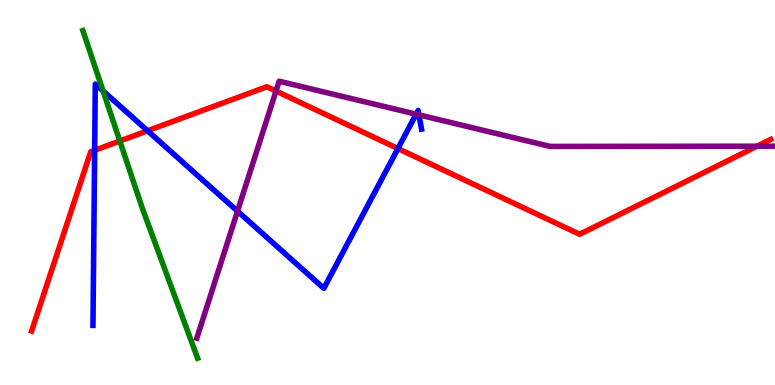[{'lines': ['blue', 'red'], 'intersections': [{'x': 1.22, 'y': 6.1}, {'x': 1.9, 'y': 6.6}, {'x': 5.13, 'y': 6.14}]}, {'lines': ['green', 'red'], 'intersections': [{'x': 1.55, 'y': 6.34}]}, {'lines': ['purple', 'red'], 'intersections': [{'x': 3.56, 'y': 7.64}, {'x': 9.77, 'y': 6.2}]}, {'lines': ['blue', 'green'], 'intersections': [{'x': 1.33, 'y': 7.64}]}, {'lines': ['blue', 'purple'], 'intersections': [{'x': 3.06, 'y': 4.52}, {'x': 5.37, 'y': 7.03}, {'x': 5.41, 'y': 7.02}]}, {'lines': ['green', 'purple'], 'intersections': []}]